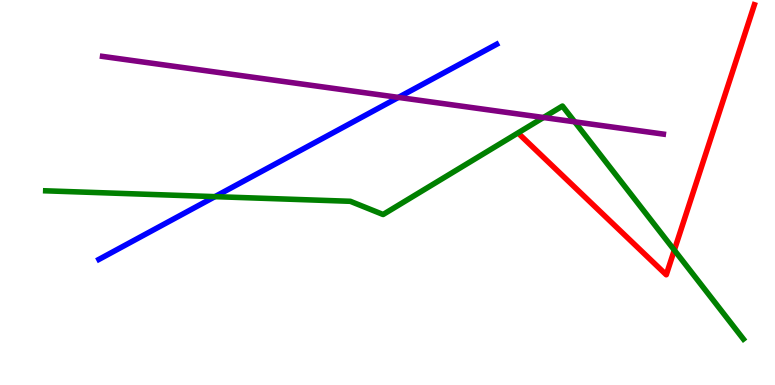[{'lines': ['blue', 'red'], 'intersections': []}, {'lines': ['green', 'red'], 'intersections': [{'x': 8.7, 'y': 3.5}]}, {'lines': ['purple', 'red'], 'intersections': []}, {'lines': ['blue', 'green'], 'intersections': [{'x': 2.77, 'y': 4.89}]}, {'lines': ['blue', 'purple'], 'intersections': [{'x': 5.14, 'y': 7.47}]}, {'lines': ['green', 'purple'], 'intersections': [{'x': 7.01, 'y': 6.95}, {'x': 7.42, 'y': 6.84}]}]